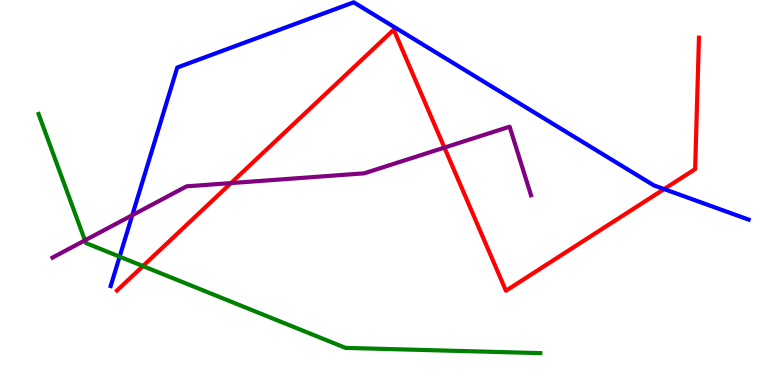[{'lines': ['blue', 'red'], 'intersections': [{'x': 8.57, 'y': 5.09}]}, {'lines': ['green', 'red'], 'intersections': [{'x': 1.84, 'y': 3.09}]}, {'lines': ['purple', 'red'], 'intersections': [{'x': 2.98, 'y': 5.24}, {'x': 5.73, 'y': 6.17}]}, {'lines': ['blue', 'green'], 'intersections': [{'x': 1.54, 'y': 3.33}]}, {'lines': ['blue', 'purple'], 'intersections': [{'x': 1.71, 'y': 4.41}]}, {'lines': ['green', 'purple'], 'intersections': [{'x': 1.1, 'y': 3.76}]}]